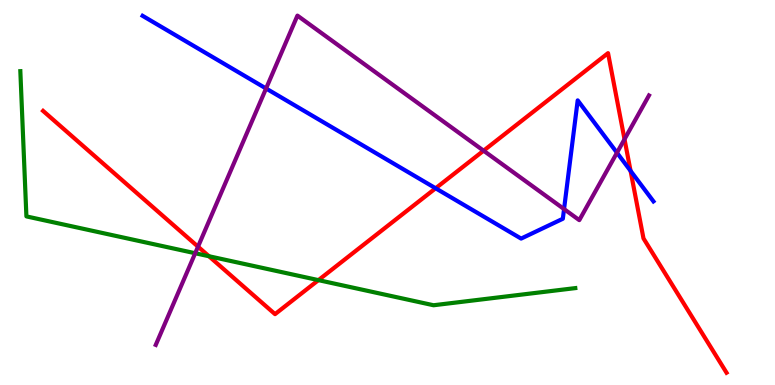[{'lines': ['blue', 'red'], 'intersections': [{'x': 5.62, 'y': 5.11}, {'x': 8.14, 'y': 5.56}]}, {'lines': ['green', 'red'], 'intersections': [{'x': 2.7, 'y': 3.34}, {'x': 4.11, 'y': 2.72}]}, {'lines': ['purple', 'red'], 'intersections': [{'x': 2.56, 'y': 3.59}, {'x': 6.24, 'y': 6.09}, {'x': 8.06, 'y': 6.38}]}, {'lines': ['blue', 'green'], 'intersections': []}, {'lines': ['blue', 'purple'], 'intersections': [{'x': 3.43, 'y': 7.7}, {'x': 7.28, 'y': 4.57}, {'x': 7.96, 'y': 6.03}]}, {'lines': ['green', 'purple'], 'intersections': [{'x': 2.52, 'y': 3.42}]}]